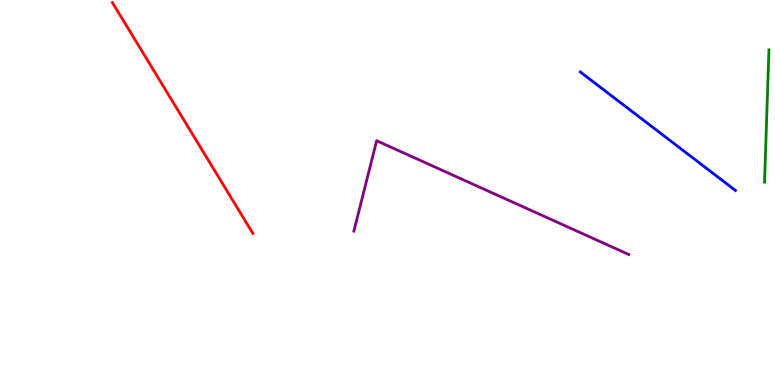[{'lines': ['blue', 'red'], 'intersections': []}, {'lines': ['green', 'red'], 'intersections': []}, {'lines': ['purple', 'red'], 'intersections': []}, {'lines': ['blue', 'green'], 'intersections': []}, {'lines': ['blue', 'purple'], 'intersections': []}, {'lines': ['green', 'purple'], 'intersections': []}]